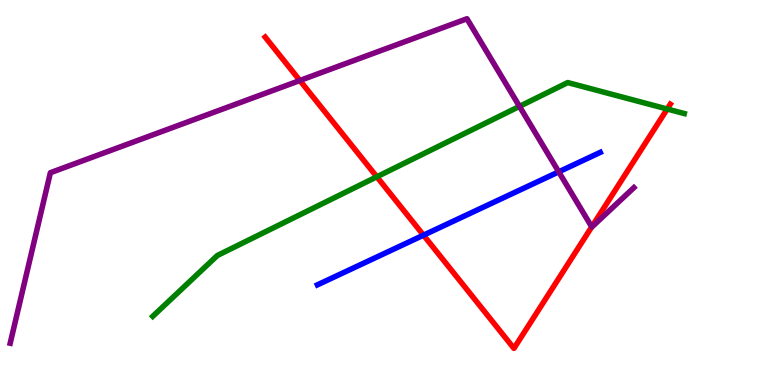[{'lines': ['blue', 'red'], 'intersections': [{'x': 5.46, 'y': 3.89}]}, {'lines': ['green', 'red'], 'intersections': [{'x': 4.86, 'y': 5.41}, {'x': 8.61, 'y': 7.17}]}, {'lines': ['purple', 'red'], 'intersections': [{'x': 3.87, 'y': 7.91}, {'x': 7.64, 'y': 4.11}]}, {'lines': ['blue', 'green'], 'intersections': []}, {'lines': ['blue', 'purple'], 'intersections': [{'x': 7.21, 'y': 5.54}]}, {'lines': ['green', 'purple'], 'intersections': [{'x': 6.7, 'y': 7.24}]}]